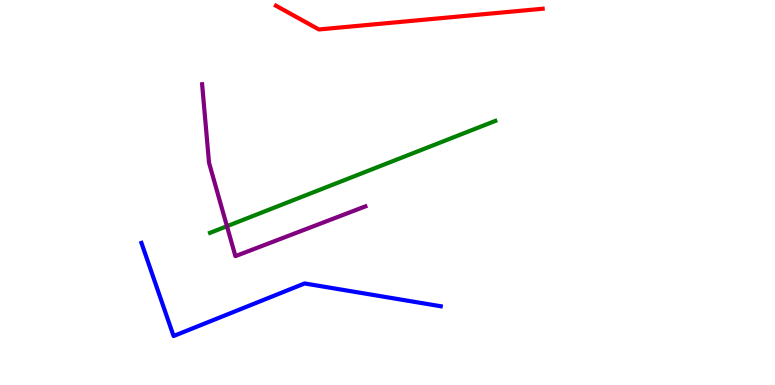[{'lines': ['blue', 'red'], 'intersections': []}, {'lines': ['green', 'red'], 'intersections': []}, {'lines': ['purple', 'red'], 'intersections': []}, {'lines': ['blue', 'green'], 'intersections': []}, {'lines': ['blue', 'purple'], 'intersections': []}, {'lines': ['green', 'purple'], 'intersections': [{'x': 2.93, 'y': 4.12}]}]